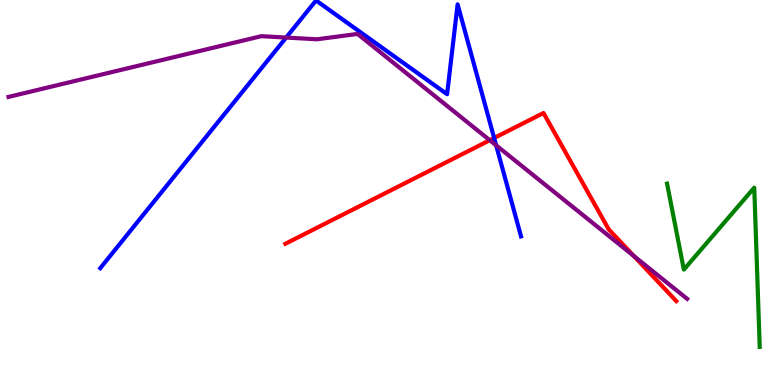[{'lines': ['blue', 'red'], 'intersections': [{'x': 6.38, 'y': 6.42}]}, {'lines': ['green', 'red'], 'intersections': []}, {'lines': ['purple', 'red'], 'intersections': [{'x': 6.32, 'y': 6.36}, {'x': 8.18, 'y': 3.35}]}, {'lines': ['blue', 'green'], 'intersections': []}, {'lines': ['blue', 'purple'], 'intersections': [{'x': 3.69, 'y': 9.02}, {'x': 6.4, 'y': 6.23}]}, {'lines': ['green', 'purple'], 'intersections': []}]